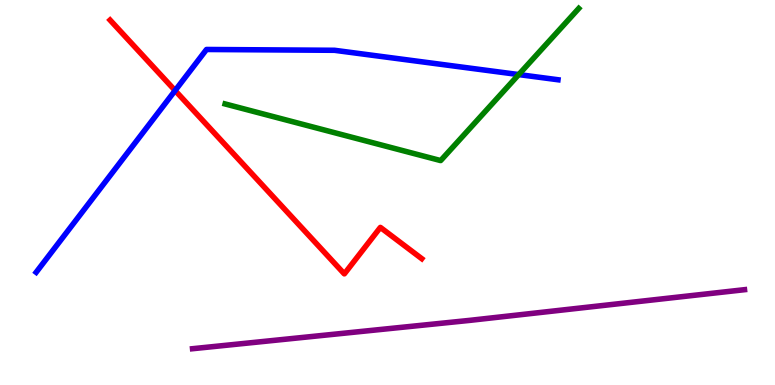[{'lines': ['blue', 'red'], 'intersections': [{'x': 2.26, 'y': 7.65}]}, {'lines': ['green', 'red'], 'intersections': []}, {'lines': ['purple', 'red'], 'intersections': []}, {'lines': ['blue', 'green'], 'intersections': [{'x': 6.69, 'y': 8.06}]}, {'lines': ['blue', 'purple'], 'intersections': []}, {'lines': ['green', 'purple'], 'intersections': []}]